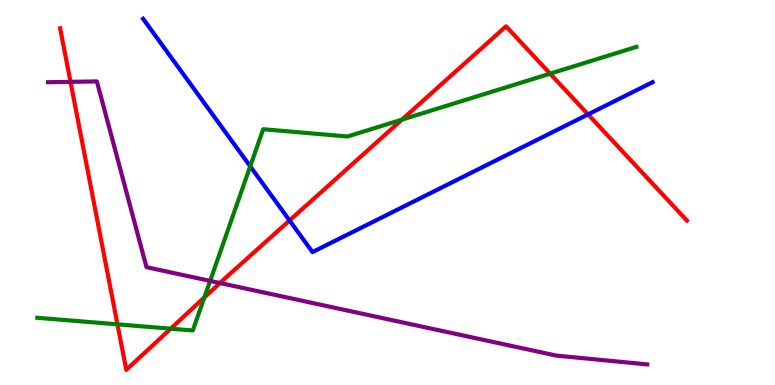[{'lines': ['blue', 'red'], 'intersections': [{'x': 3.74, 'y': 4.27}, {'x': 7.59, 'y': 7.03}]}, {'lines': ['green', 'red'], 'intersections': [{'x': 1.52, 'y': 1.58}, {'x': 2.2, 'y': 1.46}, {'x': 2.64, 'y': 2.27}, {'x': 5.19, 'y': 6.89}, {'x': 7.1, 'y': 8.09}]}, {'lines': ['purple', 'red'], 'intersections': [{'x': 0.91, 'y': 7.87}, {'x': 2.84, 'y': 2.65}]}, {'lines': ['blue', 'green'], 'intersections': [{'x': 3.23, 'y': 5.68}]}, {'lines': ['blue', 'purple'], 'intersections': []}, {'lines': ['green', 'purple'], 'intersections': [{'x': 2.71, 'y': 2.7}]}]